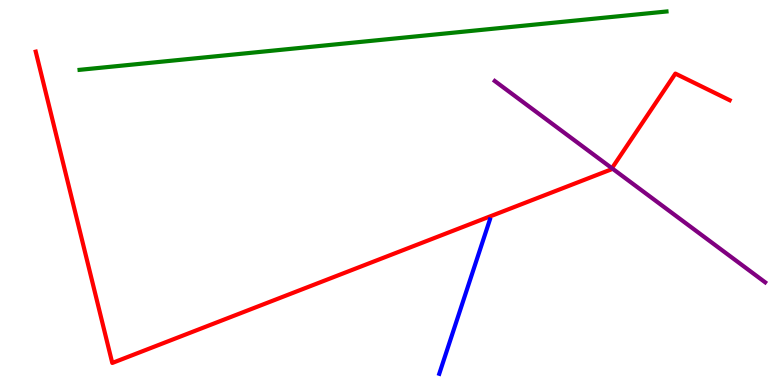[{'lines': ['blue', 'red'], 'intersections': []}, {'lines': ['green', 'red'], 'intersections': []}, {'lines': ['purple', 'red'], 'intersections': [{'x': 7.9, 'y': 5.63}]}, {'lines': ['blue', 'green'], 'intersections': []}, {'lines': ['blue', 'purple'], 'intersections': []}, {'lines': ['green', 'purple'], 'intersections': []}]